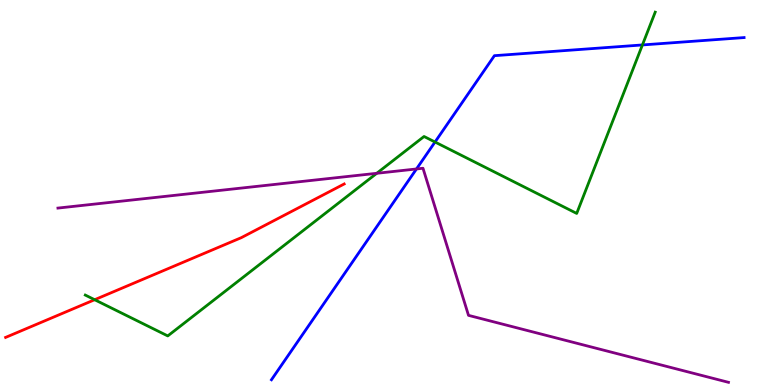[{'lines': ['blue', 'red'], 'intersections': []}, {'lines': ['green', 'red'], 'intersections': [{'x': 1.22, 'y': 2.22}]}, {'lines': ['purple', 'red'], 'intersections': []}, {'lines': ['blue', 'green'], 'intersections': [{'x': 5.61, 'y': 6.31}, {'x': 8.29, 'y': 8.83}]}, {'lines': ['blue', 'purple'], 'intersections': [{'x': 5.37, 'y': 5.61}]}, {'lines': ['green', 'purple'], 'intersections': [{'x': 4.86, 'y': 5.5}]}]